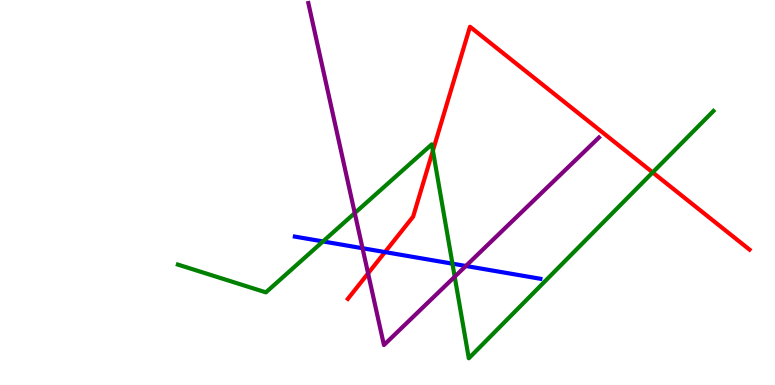[{'lines': ['blue', 'red'], 'intersections': [{'x': 4.97, 'y': 3.45}]}, {'lines': ['green', 'red'], 'intersections': [{'x': 5.59, 'y': 6.09}, {'x': 8.42, 'y': 5.52}]}, {'lines': ['purple', 'red'], 'intersections': [{'x': 4.75, 'y': 2.9}]}, {'lines': ['blue', 'green'], 'intersections': [{'x': 4.17, 'y': 3.73}, {'x': 5.84, 'y': 3.15}]}, {'lines': ['blue', 'purple'], 'intersections': [{'x': 4.68, 'y': 3.55}, {'x': 6.01, 'y': 3.09}]}, {'lines': ['green', 'purple'], 'intersections': [{'x': 4.58, 'y': 4.47}, {'x': 5.87, 'y': 2.81}]}]